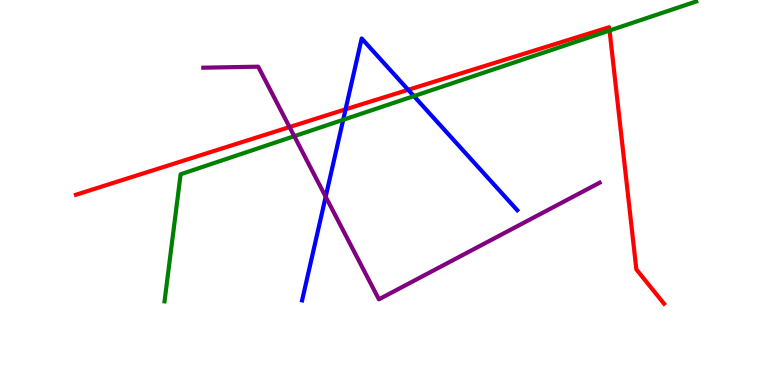[{'lines': ['blue', 'red'], 'intersections': [{'x': 4.46, 'y': 7.16}, {'x': 5.27, 'y': 7.67}]}, {'lines': ['green', 'red'], 'intersections': [{'x': 7.87, 'y': 9.21}]}, {'lines': ['purple', 'red'], 'intersections': [{'x': 3.74, 'y': 6.7}]}, {'lines': ['blue', 'green'], 'intersections': [{'x': 4.43, 'y': 6.89}, {'x': 5.34, 'y': 7.5}]}, {'lines': ['blue', 'purple'], 'intersections': [{'x': 4.2, 'y': 4.89}]}, {'lines': ['green', 'purple'], 'intersections': [{'x': 3.8, 'y': 6.46}]}]